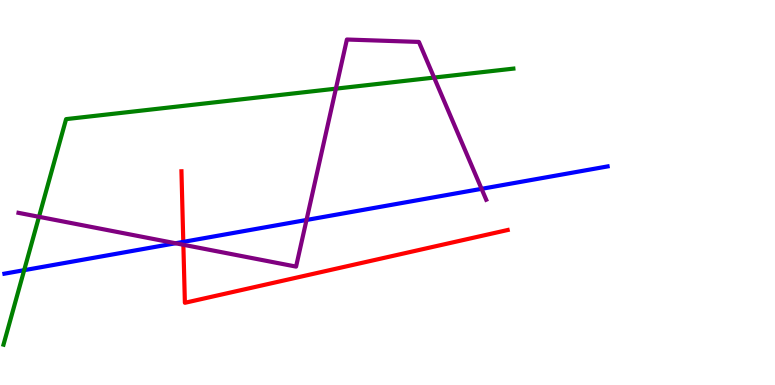[{'lines': ['blue', 'red'], 'intersections': [{'x': 2.37, 'y': 3.72}]}, {'lines': ['green', 'red'], 'intersections': []}, {'lines': ['purple', 'red'], 'intersections': [{'x': 2.37, 'y': 3.64}]}, {'lines': ['blue', 'green'], 'intersections': [{'x': 0.312, 'y': 2.98}]}, {'lines': ['blue', 'purple'], 'intersections': [{'x': 2.27, 'y': 3.68}, {'x': 3.96, 'y': 4.29}, {'x': 6.21, 'y': 5.1}]}, {'lines': ['green', 'purple'], 'intersections': [{'x': 0.503, 'y': 4.37}, {'x': 4.33, 'y': 7.7}, {'x': 5.6, 'y': 7.99}]}]